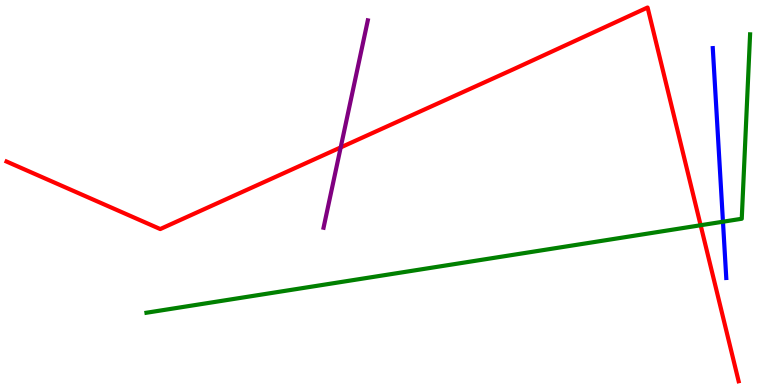[{'lines': ['blue', 'red'], 'intersections': []}, {'lines': ['green', 'red'], 'intersections': [{'x': 9.04, 'y': 4.15}]}, {'lines': ['purple', 'red'], 'intersections': [{'x': 4.4, 'y': 6.17}]}, {'lines': ['blue', 'green'], 'intersections': [{'x': 9.33, 'y': 4.24}]}, {'lines': ['blue', 'purple'], 'intersections': []}, {'lines': ['green', 'purple'], 'intersections': []}]